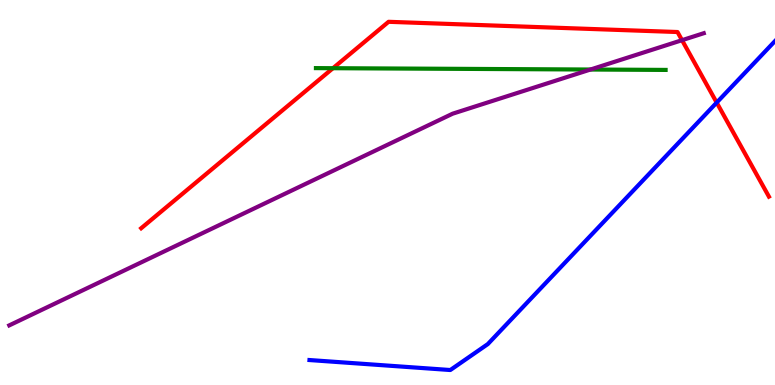[{'lines': ['blue', 'red'], 'intersections': [{'x': 9.25, 'y': 7.34}]}, {'lines': ['green', 'red'], 'intersections': [{'x': 4.3, 'y': 8.23}]}, {'lines': ['purple', 'red'], 'intersections': [{'x': 8.8, 'y': 8.96}]}, {'lines': ['blue', 'green'], 'intersections': []}, {'lines': ['blue', 'purple'], 'intersections': []}, {'lines': ['green', 'purple'], 'intersections': [{'x': 7.62, 'y': 8.19}]}]